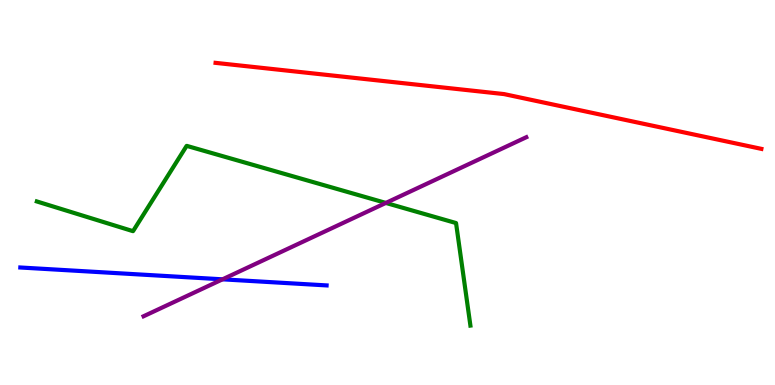[{'lines': ['blue', 'red'], 'intersections': []}, {'lines': ['green', 'red'], 'intersections': []}, {'lines': ['purple', 'red'], 'intersections': []}, {'lines': ['blue', 'green'], 'intersections': []}, {'lines': ['blue', 'purple'], 'intersections': [{'x': 2.87, 'y': 2.74}]}, {'lines': ['green', 'purple'], 'intersections': [{'x': 4.98, 'y': 4.73}]}]